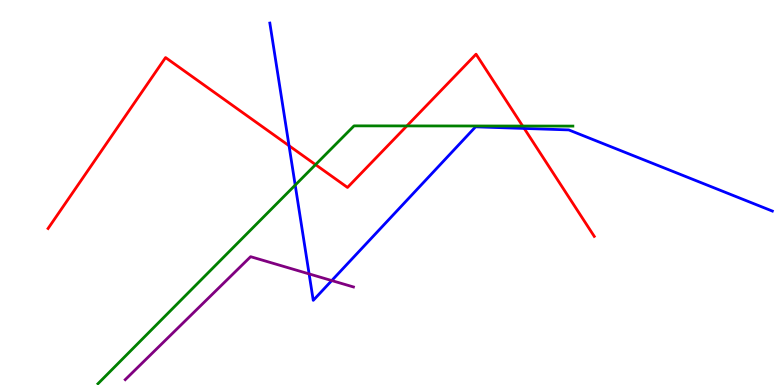[{'lines': ['blue', 'red'], 'intersections': [{'x': 3.73, 'y': 6.22}, {'x': 6.76, 'y': 6.66}]}, {'lines': ['green', 'red'], 'intersections': [{'x': 4.07, 'y': 5.72}, {'x': 5.25, 'y': 6.73}, {'x': 6.74, 'y': 6.73}]}, {'lines': ['purple', 'red'], 'intersections': []}, {'lines': ['blue', 'green'], 'intersections': [{'x': 3.81, 'y': 5.19}]}, {'lines': ['blue', 'purple'], 'intersections': [{'x': 3.99, 'y': 2.89}, {'x': 4.28, 'y': 2.71}]}, {'lines': ['green', 'purple'], 'intersections': []}]